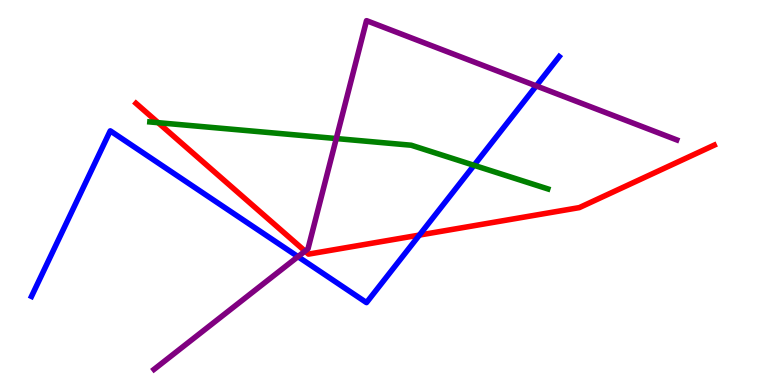[{'lines': ['blue', 'red'], 'intersections': [{'x': 5.41, 'y': 3.89}]}, {'lines': ['green', 'red'], 'intersections': [{'x': 2.04, 'y': 6.81}]}, {'lines': ['purple', 'red'], 'intersections': [{'x': 3.94, 'y': 3.48}]}, {'lines': ['blue', 'green'], 'intersections': [{'x': 6.12, 'y': 5.71}]}, {'lines': ['blue', 'purple'], 'intersections': [{'x': 3.84, 'y': 3.33}, {'x': 6.92, 'y': 7.77}]}, {'lines': ['green', 'purple'], 'intersections': [{'x': 4.34, 'y': 6.4}]}]